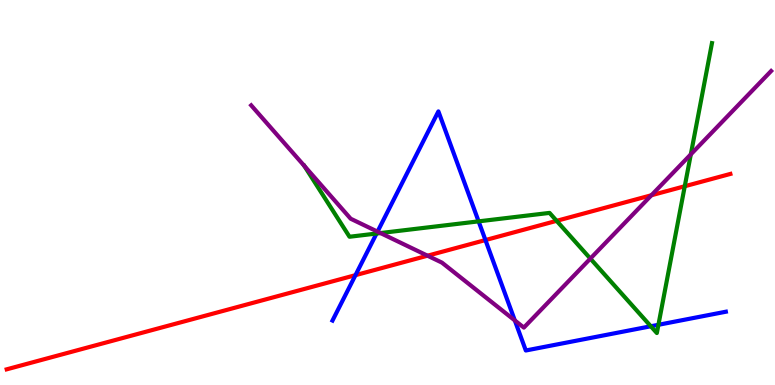[{'lines': ['blue', 'red'], 'intersections': [{'x': 4.59, 'y': 2.85}, {'x': 6.26, 'y': 3.76}]}, {'lines': ['green', 'red'], 'intersections': [{'x': 7.18, 'y': 4.26}, {'x': 8.84, 'y': 5.16}]}, {'lines': ['purple', 'red'], 'intersections': [{'x': 5.52, 'y': 3.36}, {'x': 8.41, 'y': 4.93}]}, {'lines': ['blue', 'green'], 'intersections': [{'x': 4.86, 'y': 3.93}, {'x': 6.18, 'y': 4.25}, {'x': 8.4, 'y': 1.53}, {'x': 8.5, 'y': 1.56}]}, {'lines': ['blue', 'purple'], 'intersections': [{'x': 4.87, 'y': 3.98}, {'x': 6.64, 'y': 1.68}]}, {'lines': ['green', 'purple'], 'intersections': [{'x': 3.93, 'y': 5.69}, {'x': 4.91, 'y': 3.95}, {'x': 7.62, 'y': 3.28}, {'x': 8.91, 'y': 5.99}]}]